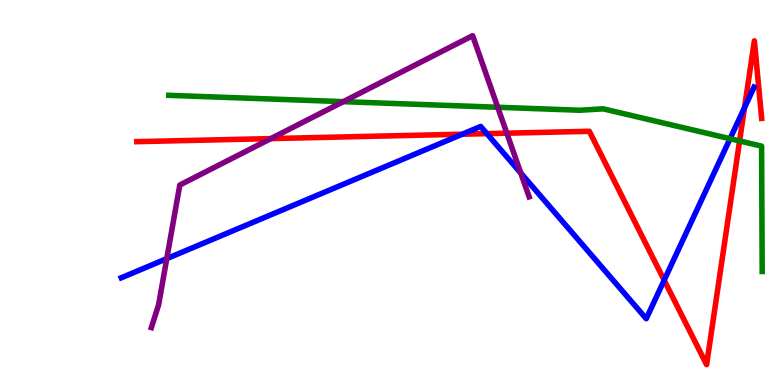[{'lines': ['blue', 'red'], 'intersections': [{'x': 5.96, 'y': 6.51}, {'x': 6.28, 'y': 6.53}, {'x': 8.57, 'y': 2.72}, {'x': 9.61, 'y': 7.2}]}, {'lines': ['green', 'red'], 'intersections': [{'x': 9.54, 'y': 6.34}]}, {'lines': ['purple', 'red'], 'intersections': [{'x': 3.49, 'y': 6.4}, {'x': 6.54, 'y': 6.54}]}, {'lines': ['blue', 'green'], 'intersections': [{'x': 9.42, 'y': 6.4}]}, {'lines': ['blue', 'purple'], 'intersections': [{'x': 2.15, 'y': 3.28}, {'x': 6.72, 'y': 5.51}]}, {'lines': ['green', 'purple'], 'intersections': [{'x': 4.43, 'y': 7.36}, {'x': 6.42, 'y': 7.21}]}]